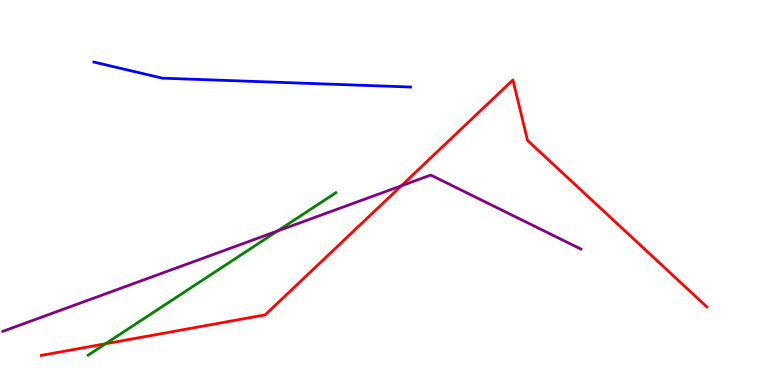[{'lines': ['blue', 'red'], 'intersections': []}, {'lines': ['green', 'red'], 'intersections': [{'x': 1.36, 'y': 1.07}]}, {'lines': ['purple', 'red'], 'intersections': [{'x': 5.18, 'y': 5.17}]}, {'lines': ['blue', 'green'], 'intersections': []}, {'lines': ['blue', 'purple'], 'intersections': []}, {'lines': ['green', 'purple'], 'intersections': [{'x': 3.58, 'y': 4.0}]}]